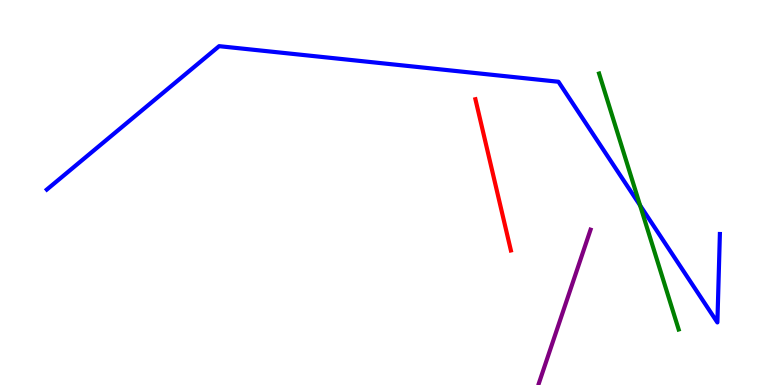[{'lines': ['blue', 'red'], 'intersections': []}, {'lines': ['green', 'red'], 'intersections': []}, {'lines': ['purple', 'red'], 'intersections': []}, {'lines': ['blue', 'green'], 'intersections': [{'x': 8.26, 'y': 4.67}]}, {'lines': ['blue', 'purple'], 'intersections': []}, {'lines': ['green', 'purple'], 'intersections': []}]